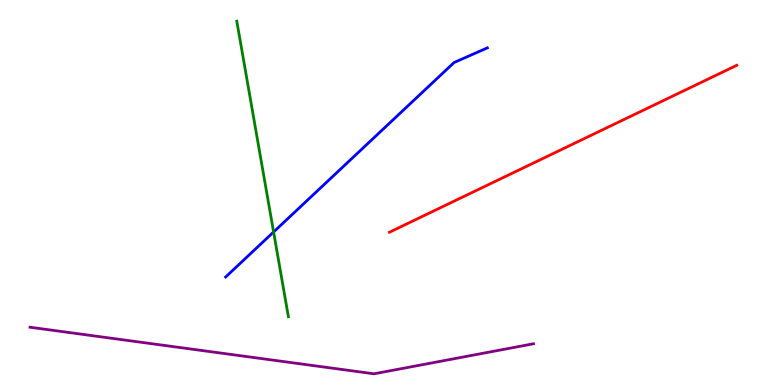[{'lines': ['blue', 'red'], 'intersections': []}, {'lines': ['green', 'red'], 'intersections': []}, {'lines': ['purple', 'red'], 'intersections': []}, {'lines': ['blue', 'green'], 'intersections': [{'x': 3.53, 'y': 3.97}]}, {'lines': ['blue', 'purple'], 'intersections': []}, {'lines': ['green', 'purple'], 'intersections': []}]